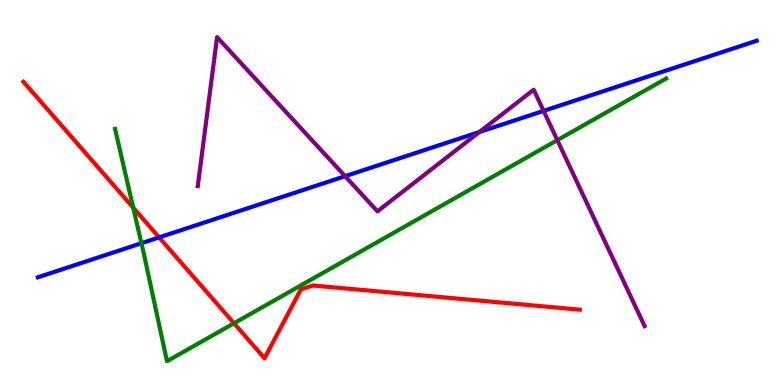[{'lines': ['blue', 'red'], 'intersections': [{'x': 2.05, 'y': 3.83}]}, {'lines': ['green', 'red'], 'intersections': [{'x': 1.72, 'y': 4.61}, {'x': 3.02, 'y': 1.6}]}, {'lines': ['purple', 'red'], 'intersections': []}, {'lines': ['blue', 'green'], 'intersections': [{'x': 1.82, 'y': 3.68}]}, {'lines': ['blue', 'purple'], 'intersections': [{'x': 4.45, 'y': 5.42}, {'x': 6.19, 'y': 6.57}, {'x': 7.01, 'y': 7.12}]}, {'lines': ['green', 'purple'], 'intersections': [{'x': 7.19, 'y': 6.36}]}]